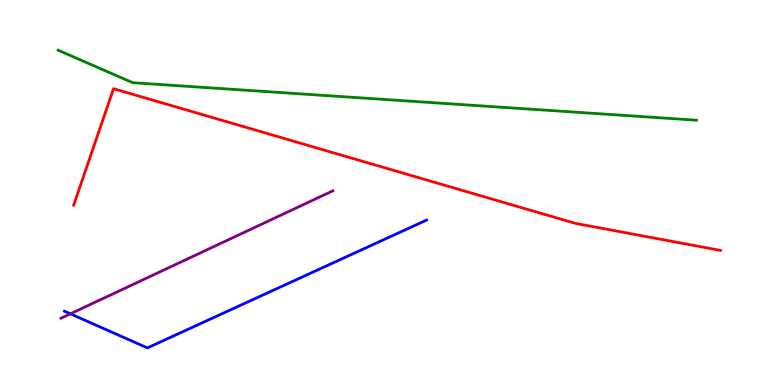[{'lines': ['blue', 'red'], 'intersections': []}, {'lines': ['green', 'red'], 'intersections': []}, {'lines': ['purple', 'red'], 'intersections': []}, {'lines': ['blue', 'green'], 'intersections': []}, {'lines': ['blue', 'purple'], 'intersections': [{'x': 0.908, 'y': 1.85}]}, {'lines': ['green', 'purple'], 'intersections': []}]